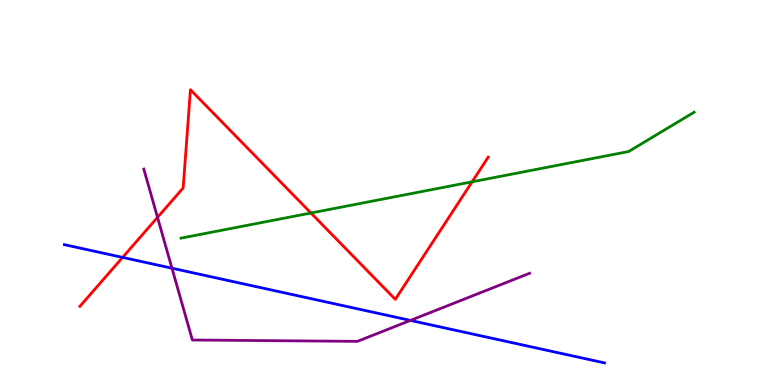[{'lines': ['blue', 'red'], 'intersections': [{'x': 1.58, 'y': 3.31}]}, {'lines': ['green', 'red'], 'intersections': [{'x': 4.01, 'y': 4.47}, {'x': 6.09, 'y': 5.28}]}, {'lines': ['purple', 'red'], 'intersections': [{'x': 2.03, 'y': 4.35}]}, {'lines': ['blue', 'green'], 'intersections': []}, {'lines': ['blue', 'purple'], 'intersections': [{'x': 2.22, 'y': 3.03}, {'x': 5.3, 'y': 1.68}]}, {'lines': ['green', 'purple'], 'intersections': []}]